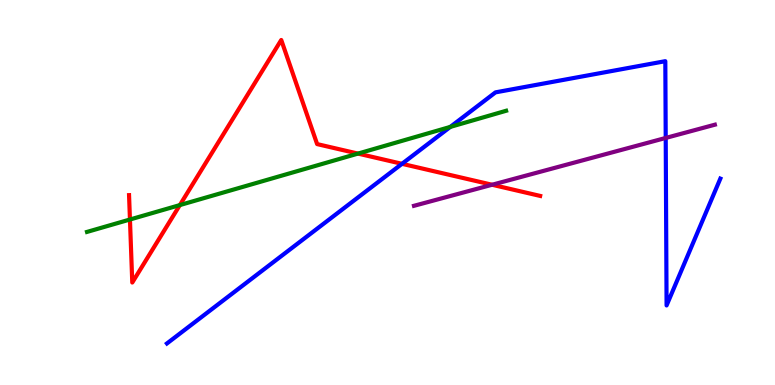[{'lines': ['blue', 'red'], 'intersections': [{'x': 5.19, 'y': 5.74}]}, {'lines': ['green', 'red'], 'intersections': [{'x': 1.68, 'y': 4.3}, {'x': 2.32, 'y': 4.67}, {'x': 4.62, 'y': 6.01}]}, {'lines': ['purple', 'red'], 'intersections': [{'x': 6.35, 'y': 5.2}]}, {'lines': ['blue', 'green'], 'intersections': [{'x': 5.81, 'y': 6.7}]}, {'lines': ['blue', 'purple'], 'intersections': [{'x': 8.59, 'y': 6.42}]}, {'lines': ['green', 'purple'], 'intersections': []}]